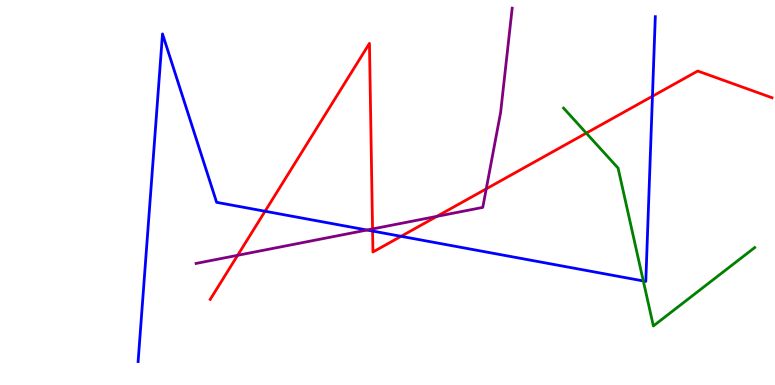[{'lines': ['blue', 'red'], 'intersections': [{'x': 3.42, 'y': 4.51}, {'x': 4.81, 'y': 4.0}, {'x': 5.18, 'y': 3.86}, {'x': 8.42, 'y': 7.5}]}, {'lines': ['green', 'red'], 'intersections': [{'x': 7.57, 'y': 6.54}]}, {'lines': ['purple', 'red'], 'intersections': [{'x': 3.07, 'y': 3.37}, {'x': 4.81, 'y': 4.05}, {'x': 5.64, 'y': 4.38}, {'x': 6.27, 'y': 5.09}]}, {'lines': ['blue', 'green'], 'intersections': [{'x': 8.3, 'y': 2.7}]}, {'lines': ['blue', 'purple'], 'intersections': [{'x': 4.74, 'y': 4.03}]}, {'lines': ['green', 'purple'], 'intersections': []}]